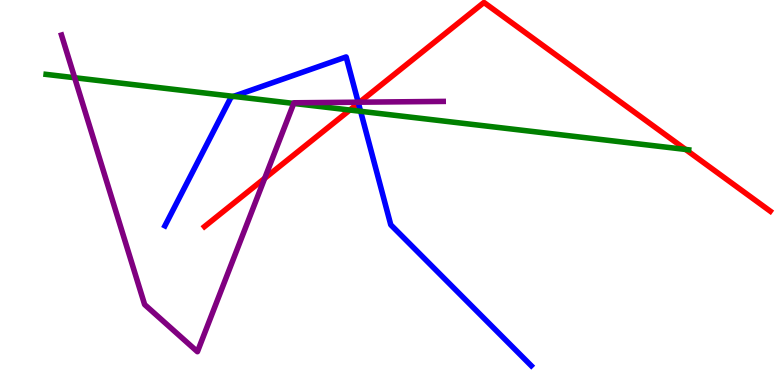[{'lines': ['blue', 'red'], 'intersections': [{'x': 4.62, 'y': 7.32}]}, {'lines': ['green', 'red'], 'intersections': [{'x': 4.51, 'y': 7.14}, {'x': 8.85, 'y': 6.12}]}, {'lines': ['purple', 'red'], 'intersections': [{'x': 3.42, 'y': 5.37}, {'x': 4.64, 'y': 7.35}]}, {'lines': ['blue', 'green'], 'intersections': [{'x': 3.01, 'y': 7.5}, {'x': 4.65, 'y': 7.11}]}, {'lines': ['blue', 'purple'], 'intersections': [{'x': 4.62, 'y': 7.35}]}, {'lines': ['green', 'purple'], 'intersections': [{'x': 0.963, 'y': 7.98}, {'x': 3.79, 'y': 7.31}]}]